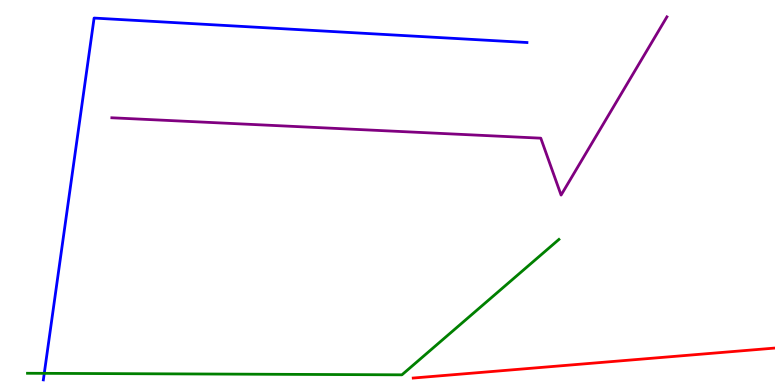[{'lines': ['blue', 'red'], 'intersections': []}, {'lines': ['green', 'red'], 'intersections': []}, {'lines': ['purple', 'red'], 'intersections': []}, {'lines': ['blue', 'green'], 'intersections': [{'x': 0.571, 'y': 0.303}]}, {'lines': ['blue', 'purple'], 'intersections': []}, {'lines': ['green', 'purple'], 'intersections': []}]